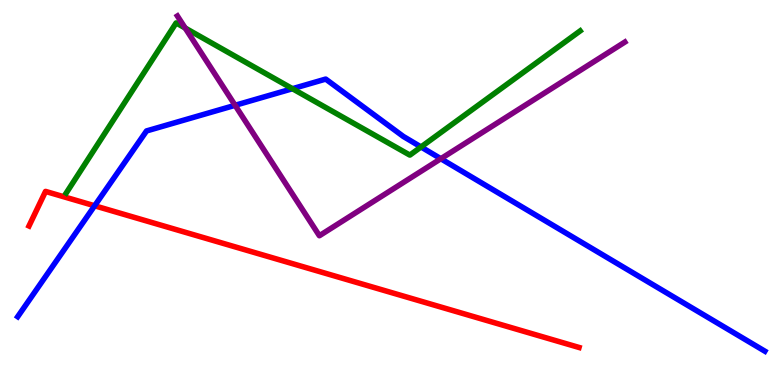[{'lines': ['blue', 'red'], 'intersections': [{'x': 1.22, 'y': 4.66}]}, {'lines': ['green', 'red'], 'intersections': []}, {'lines': ['purple', 'red'], 'intersections': []}, {'lines': ['blue', 'green'], 'intersections': [{'x': 3.77, 'y': 7.7}, {'x': 5.43, 'y': 6.18}]}, {'lines': ['blue', 'purple'], 'intersections': [{'x': 3.03, 'y': 7.26}, {'x': 5.69, 'y': 5.88}]}, {'lines': ['green', 'purple'], 'intersections': [{'x': 2.39, 'y': 9.27}]}]